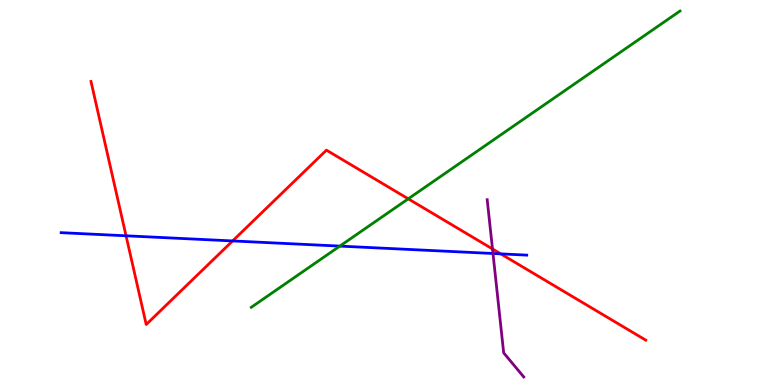[{'lines': ['blue', 'red'], 'intersections': [{'x': 1.63, 'y': 3.88}, {'x': 3.0, 'y': 3.74}, {'x': 6.46, 'y': 3.41}]}, {'lines': ['green', 'red'], 'intersections': [{'x': 5.27, 'y': 4.84}]}, {'lines': ['purple', 'red'], 'intersections': [{'x': 6.35, 'y': 3.53}]}, {'lines': ['blue', 'green'], 'intersections': [{'x': 4.39, 'y': 3.61}]}, {'lines': ['blue', 'purple'], 'intersections': [{'x': 6.36, 'y': 3.42}]}, {'lines': ['green', 'purple'], 'intersections': []}]